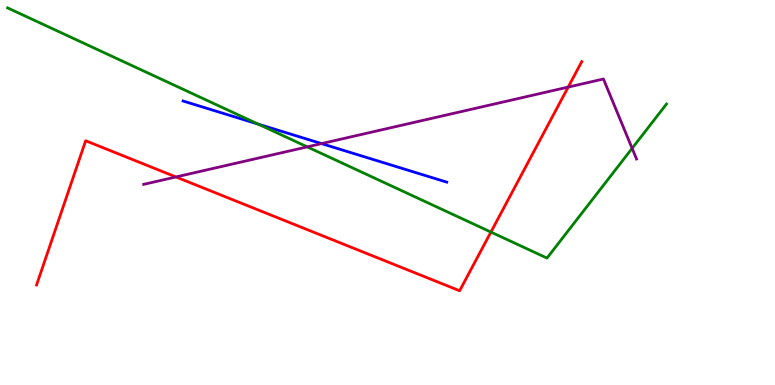[{'lines': ['blue', 'red'], 'intersections': []}, {'lines': ['green', 'red'], 'intersections': [{'x': 6.33, 'y': 3.97}]}, {'lines': ['purple', 'red'], 'intersections': [{'x': 2.27, 'y': 5.4}, {'x': 7.33, 'y': 7.74}]}, {'lines': ['blue', 'green'], 'intersections': [{'x': 3.33, 'y': 6.78}]}, {'lines': ['blue', 'purple'], 'intersections': [{'x': 4.15, 'y': 6.27}]}, {'lines': ['green', 'purple'], 'intersections': [{'x': 3.96, 'y': 6.18}, {'x': 8.16, 'y': 6.15}]}]